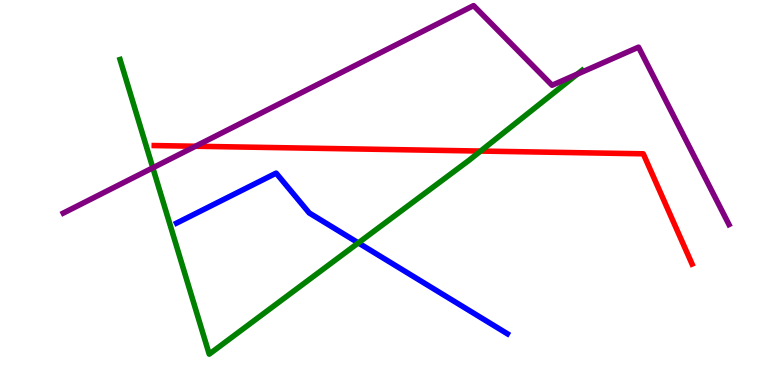[{'lines': ['blue', 'red'], 'intersections': []}, {'lines': ['green', 'red'], 'intersections': [{'x': 6.2, 'y': 6.08}]}, {'lines': ['purple', 'red'], 'intersections': [{'x': 2.52, 'y': 6.2}]}, {'lines': ['blue', 'green'], 'intersections': [{'x': 4.62, 'y': 3.69}]}, {'lines': ['blue', 'purple'], 'intersections': []}, {'lines': ['green', 'purple'], 'intersections': [{'x': 1.97, 'y': 5.64}, {'x': 7.45, 'y': 8.08}]}]